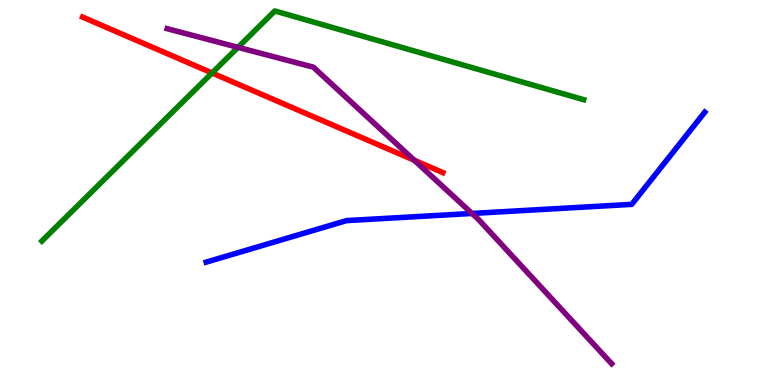[{'lines': ['blue', 'red'], 'intersections': []}, {'lines': ['green', 'red'], 'intersections': [{'x': 2.74, 'y': 8.1}]}, {'lines': ['purple', 'red'], 'intersections': [{'x': 5.35, 'y': 5.84}]}, {'lines': ['blue', 'green'], 'intersections': []}, {'lines': ['blue', 'purple'], 'intersections': [{'x': 6.09, 'y': 4.46}]}, {'lines': ['green', 'purple'], 'intersections': [{'x': 3.07, 'y': 8.77}]}]